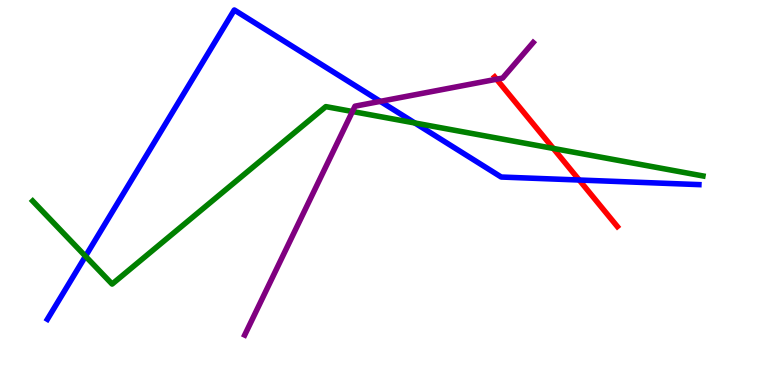[{'lines': ['blue', 'red'], 'intersections': [{'x': 7.47, 'y': 5.32}]}, {'lines': ['green', 'red'], 'intersections': [{'x': 7.14, 'y': 6.14}]}, {'lines': ['purple', 'red'], 'intersections': [{'x': 6.41, 'y': 7.94}]}, {'lines': ['blue', 'green'], 'intersections': [{'x': 1.1, 'y': 3.34}, {'x': 5.35, 'y': 6.81}]}, {'lines': ['blue', 'purple'], 'intersections': [{'x': 4.91, 'y': 7.37}]}, {'lines': ['green', 'purple'], 'intersections': [{'x': 4.55, 'y': 7.1}]}]